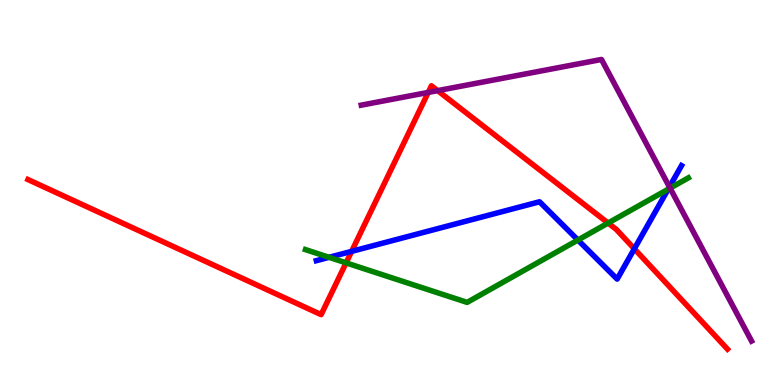[{'lines': ['blue', 'red'], 'intersections': [{'x': 4.54, 'y': 3.47}, {'x': 8.18, 'y': 3.54}]}, {'lines': ['green', 'red'], 'intersections': [{'x': 4.47, 'y': 3.17}, {'x': 7.85, 'y': 4.21}]}, {'lines': ['purple', 'red'], 'intersections': [{'x': 5.53, 'y': 7.6}, {'x': 5.65, 'y': 7.65}]}, {'lines': ['blue', 'green'], 'intersections': [{'x': 4.25, 'y': 3.32}, {'x': 7.46, 'y': 3.77}, {'x': 8.62, 'y': 5.08}]}, {'lines': ['blue', 'purple'], 'intersections': [{'x': 8.64, 'y': 5.14}]}, {'lines': ['green', 'purple'], 'intersections': [{'x': 8.65, 'y': 5.11}]}]